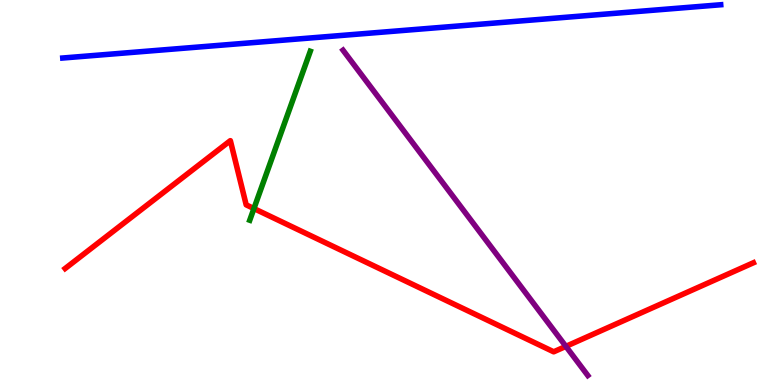[{'lines': ['blue', 'red'], 'intersections': []}, {'lines': ['green', 'red'], 'intersections': [{'x': 3.28, 'y': 4.58}]}, {'lines': ['purple', 'red'], 'intersections': [{'x': 7.3, 'y': 1.0}]}, {'lines': ['blue', 'green'], 'intersections': []}, {'lines': ['blue', 'purple'], 'intersections': []}, {'lines': ['green', 'purple'], 'intersections': []}]